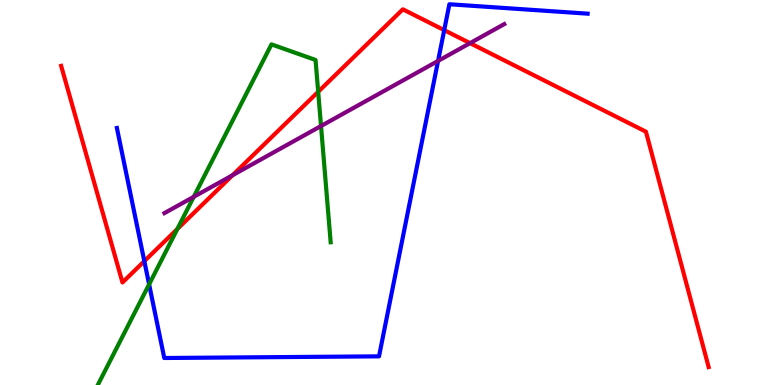[{'lines': ['blue', 'red'], 'intersections': [{'x': 1.86, 'y': 3.22}, {'x': 5.73, 'y': 9.22}]}, {'lines': ['green', 'red'], 'intersections': [{'x': 2.29, 'y': 4.05}, {'x': 4.11, 'y': 7.62}]}, {'lines': ['purple', 'red'], 'intersections': [{'x': 3.0, 'y': 5.45}, {'x': 6.07, 'y': 8.88}]}, {'lines': ['blue', 'green'], 'intersections': [{'x': 1.92, 'y': 2.61}]}, {'lines': ['blue', 'purple'], 'intersections': [{'x': 5.65, 'y': 8.42}]}, {'lines': ['green', 'purple'], 'intersections': [{'x': 2.5, 'y': 4.89}, {'x': 4.14, 'y': 6.73}]}]